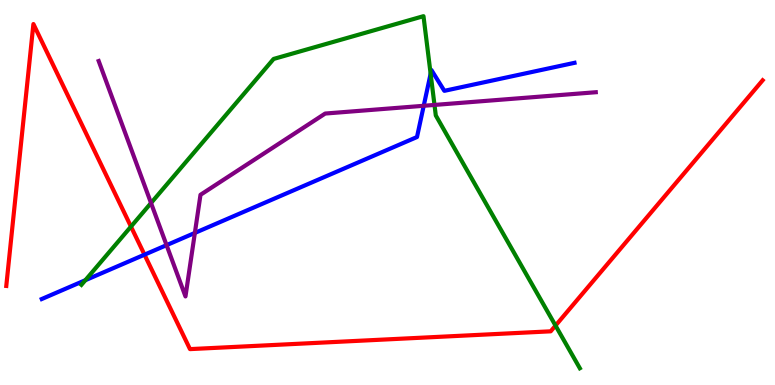[{'lines': ['blue', 'red'], 'intersections': [{'x': 1.86, 'y': 3.39}]}, {'lines': ['green', 'red'], 'intersections': [{'x': 1.69, 'y': 4.11}, {'x': 7.17, 'y': 1.54}]}, {'lines': ['purple', 'red'], 'intersections': []}, {'lines': ['blue', 'green'], 'intersections': [{'x': 1.1, 'y': 2.72}, {'x': 5.56, 'y': 8.08}]}, {'lines': ['blue', 'purple'], 'intersections': [{'x': 2.15, 'y': 3.63}, {'x': 2.51, 'y': 3.95}, {'x': 5.47, 'y': 7.25}]}, {'lines': ['green', 'purple'], 'intersections': [{'x': 1.95, 'y': 4.73}, {'x': 5.61, 'y': 7.27}]}]